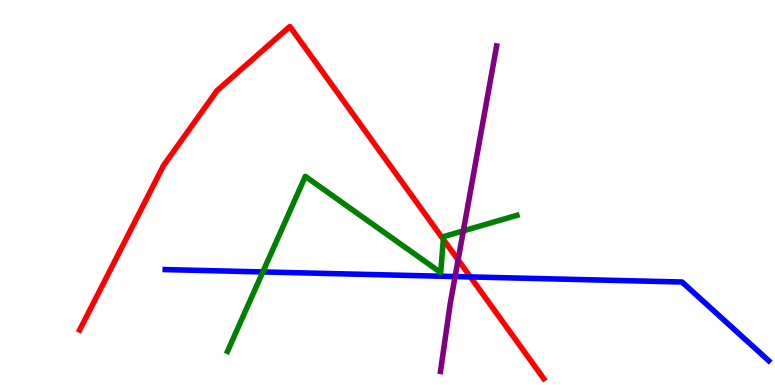[{'lines': ['blue', 'red'], 'intersections': [{'x': 6.07, 'y': 2.81}]}, {'lines': ['green', 'red'], 'intersections': [{'x': 5.72, 'y': 3.78}]}, {'lines': ['purple', 'red'], 'intersections': [{'x': 5.91, 'y': 3.25}]}, {'lines': ['blue', 'green'], 'intersections': [{'x': 3.39, 'y': 2.94}]}, {'lines': ['blue', 'purple'], 'intersections': [{'x': 5.87, 'y': 2.82}]}, {'lines': ['green', 'purple'], 'intersections': [{'x': 5.98, 'y': 4.0}]}]